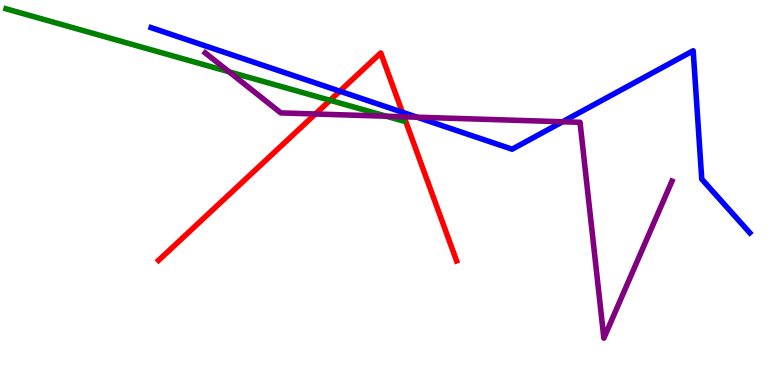[{'lines': ['blue', 'red'], 'intersections': [{'x': 4.38, 'y': 7.63}, {'x': 5.19, 'y': 7.08}]}, {'lines': ['green', 'red'], 'intersections': [{'x': 4.26, 'y': 7.39}]}, {'lines': ['purple', 'red'], 'intersections': [{'x': 4.07, 'y': 7.04}, {'x': 5.21, 'y': 6.97}]}, {'lines': ['blue', 'green'], 'intersections': []}, {'lines': ['blue', 'purple'], 'intersections': [{'x': 5.38, 'y': 6.96}, {'x': 7.26, 'y': 6.84}]}, {'lines': ['green', 'purple'], 'intersections': [{'x': 2.96, 'y': 8.14}, {'x': 4.99, 'y': 6.98}]}]